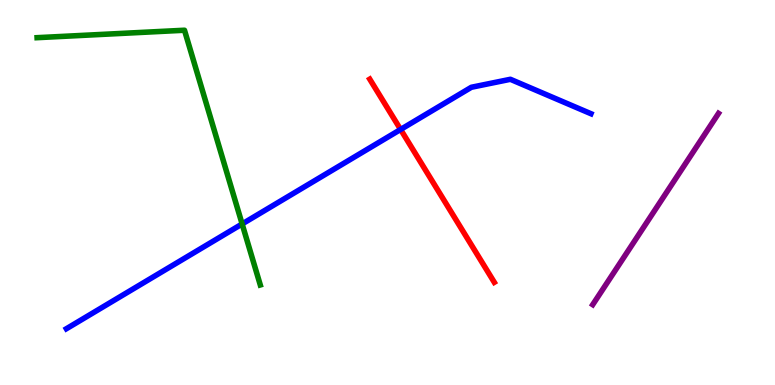[{'lines': ['blue', 'red'], 'intersections': [{'x': 5.17, 'y': 6.64}]}, {'lines': ['green', 'red'], 'intersections': []}, {'lines': ['purple', 'red'], 'intersections': []}, {'lines': ['blue', 'green'], 'intersections': [{'x': 3.12, 'y': 4.18}]}, {'lines': ['blue', 'purple'], 'intersections': []}, {'lines': ['green', 'purple'], 'intersections': []}]